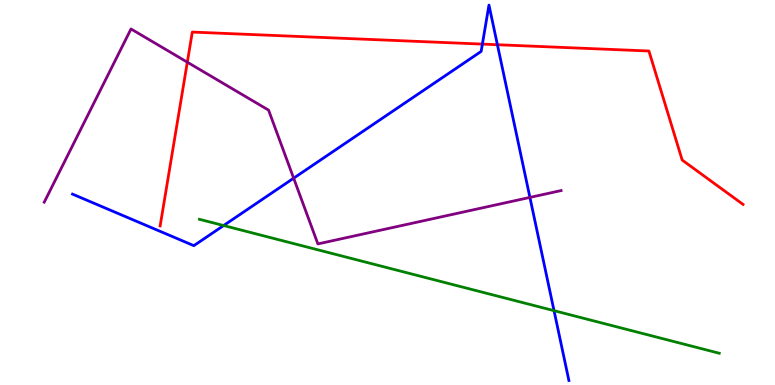[{'lines': ['blue', 'red'], 'intersections': [{'x': 6.22, 'y': 8.85}, {'x': 6.42, 'y': 8.84}]}, {'lines': ['green', 'red'], 'intersections': []}, {'lines': ['purple', 'red'], 'intersections': [{'x': 2.42, 'y': 8.38}]}, {'lines': ['blue', 'green'], 'intersections': [{'x': 2.89, 'y': 4.14}, {'x': 7.15, 'y': 1.93}]}, {'lines': ['blue', 'purple'], 'intersections': [{'x': 3.79, 'y': 5.37}, {'x': 6.84, 'y': 4.87}]}, {'lines': ['green', 'purple'], 'intersections': []}]